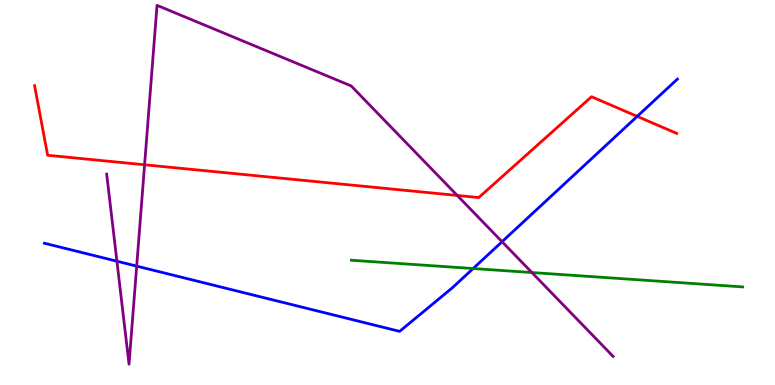[{'lines': ['blue', 'red'], 'intersections': [{'x': 8.22, 'y': 6.98}]}, {'lines': ['green', 'red'], 'intersections': []}, {'lines': ['purple', 'red'], 'intersections': [{'x': 1.87, 'y': 5.72}, {'x': 5.9, 'y': 4.92}]}, {'lines': ['blue', 'green'], 'intersections': [{'x': 6.1, 'y': 3.03}]}, {'lines': ['blue', 'purple'], 'intersections': [{'x': 1.51, 'y': 3.22}, {'x': 1.76, 'y': 3.09}, {'x': 6.48, 'y': 3.72}]}, {'lines': ['green', 'purple'], 'intersections': [{'x': 6.86, 'y': 2.92}]}]